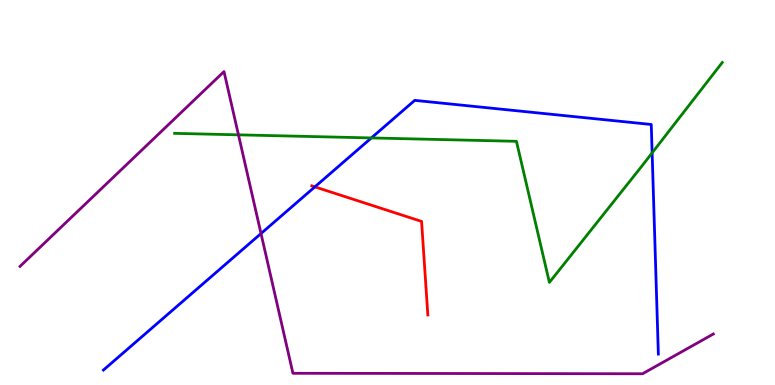[{'lines': ['blue', 'red'], 'intersections': [{'x': 4.06, 'y': 5.15}]}, {'lines': ['green', 'red'], 'intersections': []}, {'lines': ['purple', 'red'], 'intersections': []}, {'lines': ['blue', 'green'], 'intersections': [{'x': 4.79, 'y': 6.42}, {'x': 8.41, 'y': 6.03}]}, {'lines': ['blue', 'purple'], 'intersections': [{'x': 3.37, 'y': 3.93}]}, {'lines': ['green', 'purple'], 'intersections': [{'x': 3.08, 'y': 6.5}]}]